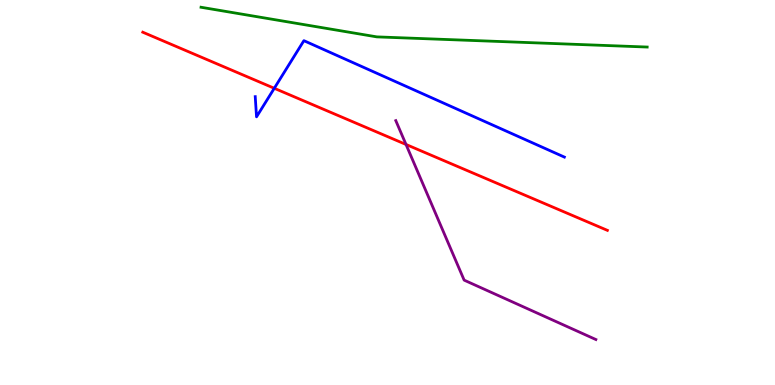[{'lines': ['blue', 'red'], 'intersections': [{'x': 3.54, 'y': 7.71}]}, {'lines': ['green', 'red'], 'intersections': []}, {'lines': ['purple', 'red'], 'intersections': [{'x': 5.24, 'y': 6.25}]}, {'lines': ['blue', 'green'], 'intersections': []}, {'lines': ['blue', 'purple'], 'intersections': []}, {'lines': ['green', 'purple'], 'intersections': []}]